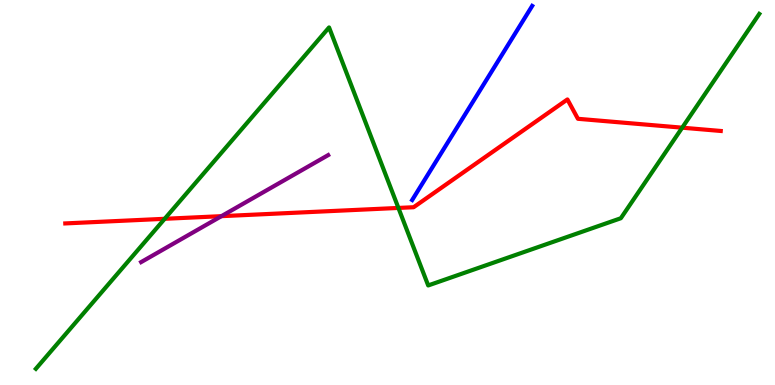[{'lines': ['blue', 'red'], 'intersections': []}, {'lines': ['green', 'red'], 'intersections': [{'x': 2.13, 'y': 4.32}, {'x': 5.14, 'y': 4.6}, {'x': 8.8, 'y': 6.68}]}, {'lines': ['purple', 'red'], 'intersections': [{'x': 2.86, 'y': 4.39}]}, {'lines': ['blue', 'green'], 'intersections': []}, {'lines': ['blue', 'purple'], 'intersections': []}, {'lines': ['green', 'purple'], 'intersections': []}]